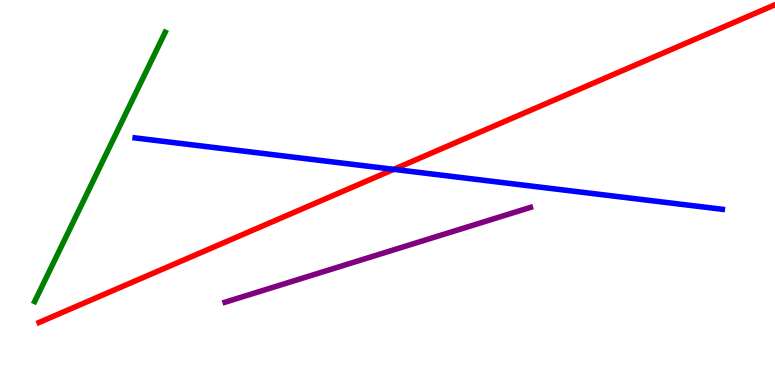[{'lines': ['blue', 'red'], 'intersections': [{'x': 5.08, 'y': 5.6}]}, {'lines': ['green', 'red'], 'intersections': []}, {'lines': ['purple', 'red'], 'intersections': []}, {'lines': ['blue', 'green'], 'intersections': []}, {'lines': ['blue', 'purple'], 'intersections': []}, {'lines': ['green', 'purple'], 'intersections': []}]